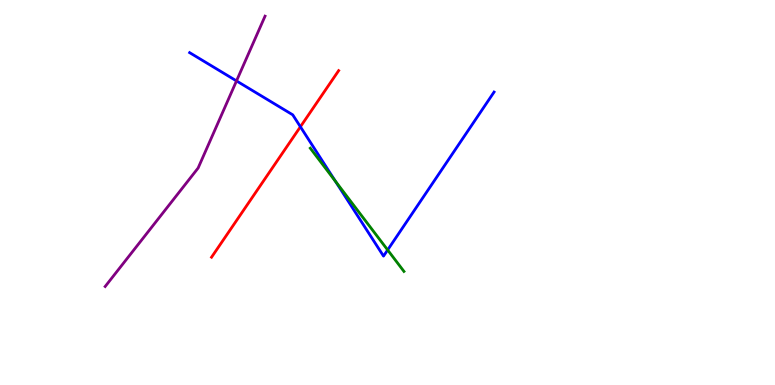[{'lines': ['blue', 'red'], 'intersections': [{'x': 3.88, 'y': 6.71}]}, {'lines': ['green', 'red'], 'intersections': []}, {'lines': ['purple', 'red'], 'intersections': []}, {'lines': ['blue', 'green'], 'intersections': [{'x': 4.33, 'y': 5.29}, {'x': 5.0, 'y': 3.51}]}, {'lines': ['blue', 'purple'], 'intersections': [{'x': 3.05, 'y': 7.9}]}, {'lines': ['green', 'purple'], 'intersections': []}]